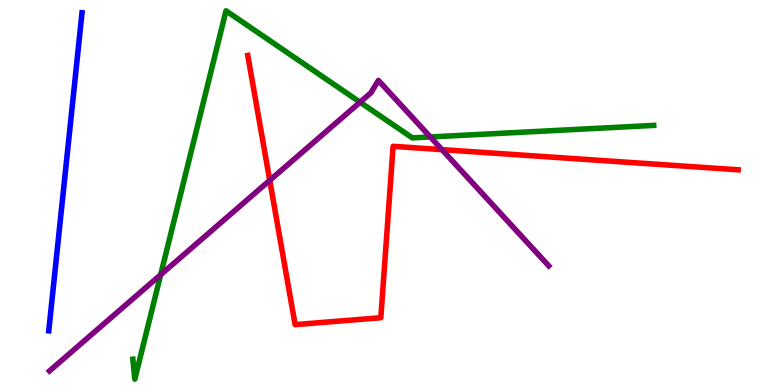[{'lines': ['blue', 'red'], 'intersections': []}, {'lines': ['green', 'red'], 'intersections': []}, {'lines': ['purple', 'red'], 'intersections': [{'x': 3.48, 'y': 5.32}, {'x': 5.7, 'y': 6.11}]}, {'lines': ['blue', 'green'], 'intersections': []}, {'lines': ['blue', 'purple'], 'intersections': []}, {'lines': ['green', 'purple'], 'intersections': [{'x': 2.07, 'y': 2.86}, {'x': 4.65, 'y': 7.35}, {'x': 5.55, 'y': 6.44}]}]